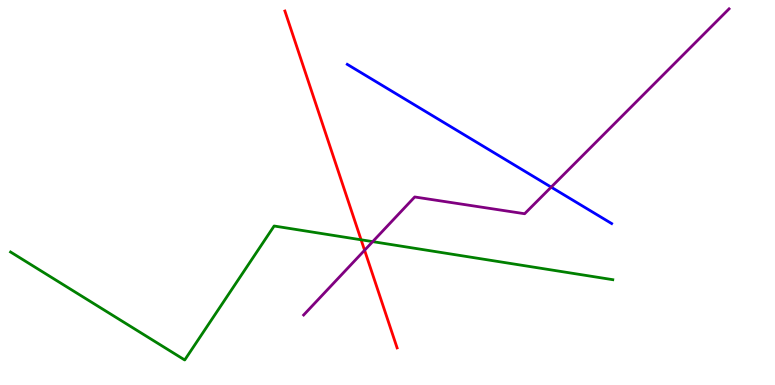[{'lines': ['blue', 'red'], 'intersections': []}, {'lines': ['green', 'red'], 'intersections': [{'x': 4.66, 'y': 3.77}]}, {'lines': ['purple', 'red'], 'intersections': [{'x': 4.7, 'y': 3.5}]}, {'lines': ['blue', 'green'], 'intersections': []}, {'lines': ['blue', 'purple'], 'intersections': [{'x': 7.11, 'y': 5.14}]}, {'lines': ['green', 'purple'], 'intersections': [{'x': 4.81, 'y': 3.72}]}]